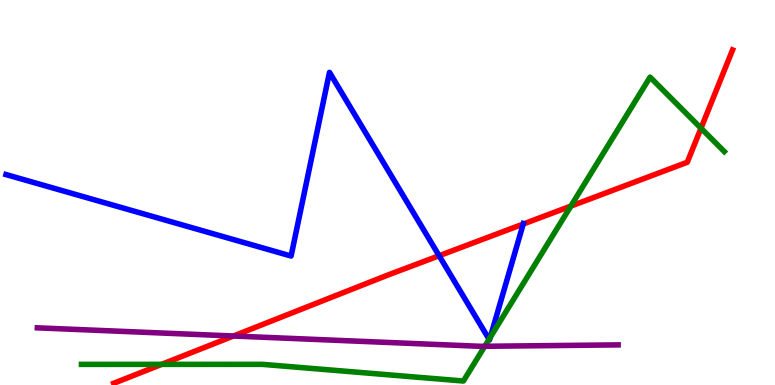[{'lines': ['blue', 'red'], 'intersections': [{'x': 5.67, 'y': 3.36}, {'x': 6.75, 'y': 4.18}]}, {'lines': ['green', 'red'], 'intersections': [{'x': 2.09, 'y': 0.536}, {'x': 7.37, 'y': 4.65}, {'x': 9.05, 'y': 6.67}]}, {'lines': ['purple', 'red'], 'intersections': [{'x': 3.01, 'y': 1.27}]}, {'lines': ['blue', 'green'], 'intersections': [{'x': 6.31, 'y': 1.19}, {'x': 6.33, 'y': 1.24}]}, {'lines': ['blue', 'purple'], 'intersections': []}, {'lines': ['green', 'purple'], 'intersections': [{'x': 6.25, 'y': 1.01}]}]